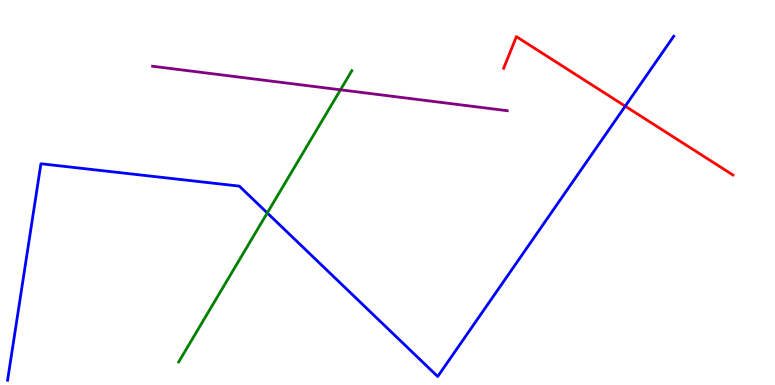[{'lines': ['blue', 'red'], 'intersections': [{'x': 8.07, 'y': 7.24}]}, {'lines': ['green', 'red'], 'intersections': []}, {'lines': ['purple', 'red'], 'intersections': []}, {'lines': ['blue', 'green'], 'intersections': [{'x': 3.45, 'y': 4.47}]}, {'lines': ['blue', 'purple'], 'intersections': []}, {'lines': ['green', 'purple'], 'intersections': [{'x': 4.39, 'y': 7.67}]}]